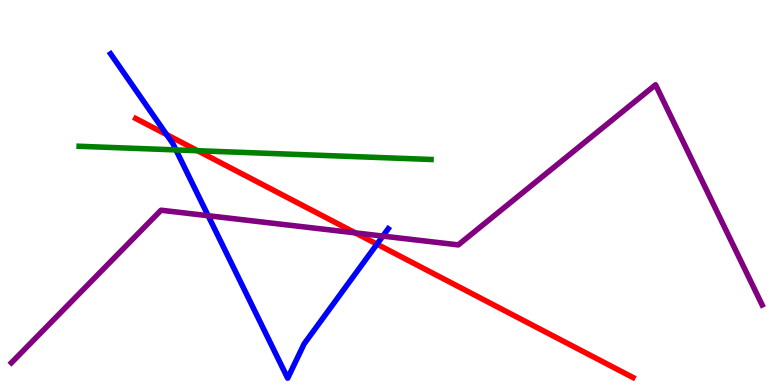[{'lines': ['blue', 'red'], 'intersections': [{'x': 2.15, 'y': 6.5}, {'x': 4.86, 'y': 3.66}]}, {'lines': ['green', 'red'], 'intersections': [{'x': 2.55, 'y': 6.09}]}, {'lines': ['purple', 'red'], 'intersections': [{'x': 4.59, 'y': 3.95}]}, {'lines': ['blue', 'green'], 'intersections': [{'x': 2.27, 'y': 6.11}]}, {'lines': ['blue', 'purple'], 'intersections': [{'x': 2.69, 'y': 4.4}, {'x': 4.94, 'y': 3.87}]}, {'lines': ['green', 'purple'], 'intersections': []}]